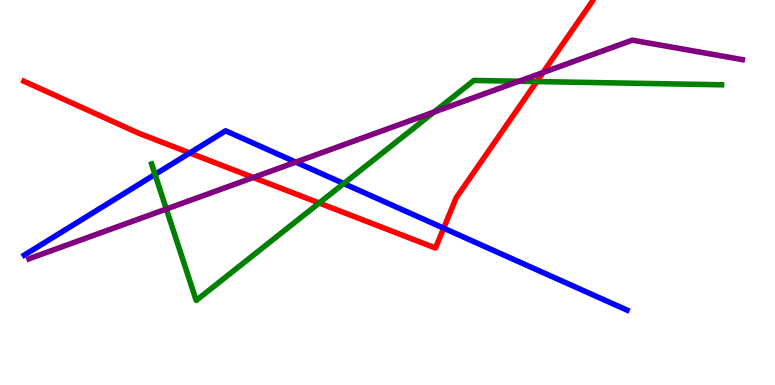[{'lines': ['blue', 'red'], 'intersections': [{'x': 2.45, 'y': 6.03}, {'x': 5.72, 'y': 4.07}]}, {'lines': ['green', 'red'], 'intersections': [{'x': 4.12, 'y': 4.73}, {'x': 6.93, 'y': 7.88}]}, {'lines': ['purple', 'red'], 'intersections': [{'x': 3.27, 'y': 5.39}, {'x': 7.01, 'y': 8.12}]}, {'lines': ['blue', 'green'], 'intersections': [{'x': 2.0, 'y': 5.47}, {'x': 4.44, 'y': 5.23}]}, {'lines': ['blue', 'purple'], 'intersections': [{'x': 3.82, 'y': 5.79}]}, {'lines': ['green', 'purple'], 'intersections': [{'x': 2.15, 'y': 4.57}, {'x': 5.6, 'y': 7.09}, {'x': 6.7, 'y': 7.89}]}]